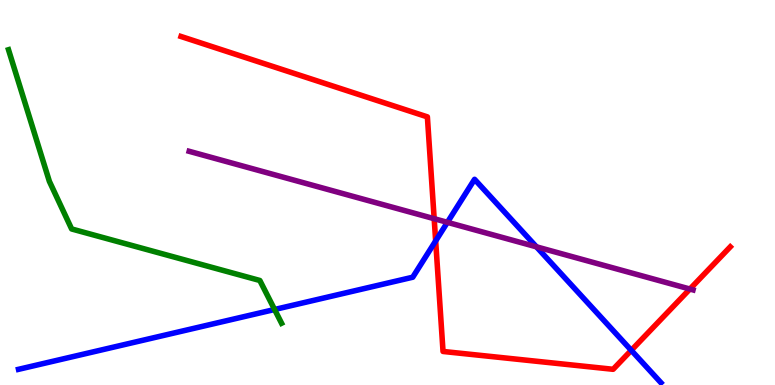[{'lines': ['blue', 'red'], 'intersections': [{'x': 5.62, 'y': 3.74}, {'x': 8.15, 'y': 0.901}]}, {'lines': ['green', 'red'], 'intersections': []}, {'lines': ['purple', 'red'], 'intersections': [{'x': 5.6, 'y': 4.32}, {'x': 8.9, 'y': 2.49}]}, {'lines': ['blue', 'green'], 'intersections': [{'x': 3.54, 'y': 1.96}]}, {'lines': ['blue', 'purple'], 'intersections': [{'x': 5.77, 'y': 4.23}, {'x': 6.92, 'y': 3.59}]}, {'lines': ['green', 'purple'], 'intersections': []}]